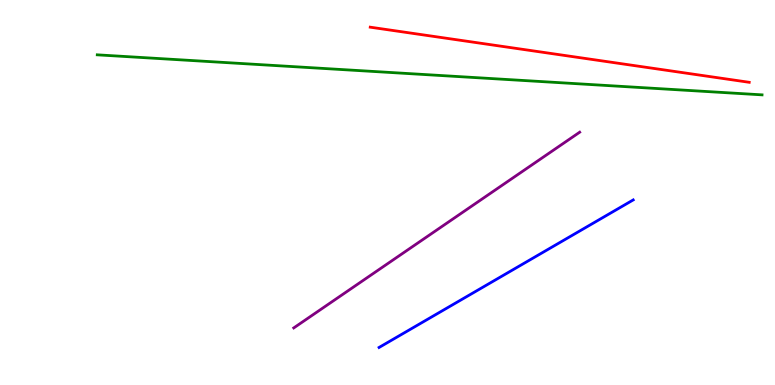[{'lines': ['blue', 'red'], 'intersections': []}, {'lines': ['green', 'red'], 'intersections': []}, {'lines': ['purple', 'red'], 'intersections': []}, {'lines': ['blue', 'green'], 'intersections': []}, {'lines': ['blue', 'purple'], 'intersections': []}, {'lines': ['green', 'purple'], 'intersections': []}]